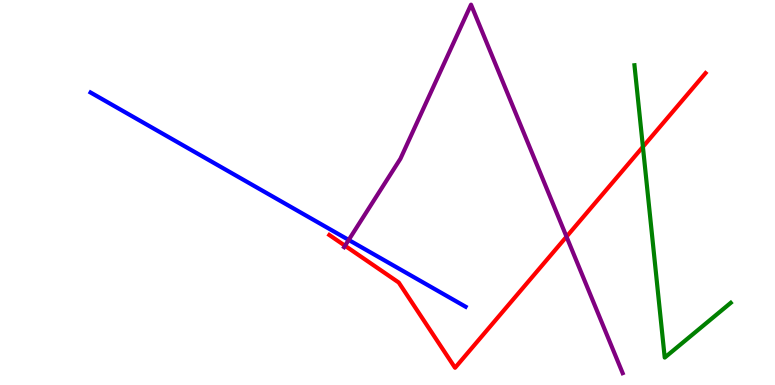[{'lines': ['blue', 'red'], 'intersections': []}, {'lines': ['green', 'red'], 'intersections': [{'x': 8.3, 'y': 6.19}]}, {'lines': ['purple', 'red'], 'intersections': [{'x': 4.45, 'y': 3.62}, {'x': 7.31, 'y': 3.85}]}, {'lines': ['blue', 'green'], 'intersections': []}, {'lines': ['blue', 'purple'], 'intersections': [{'x': 4.5, 'y': 3.77}]}, {'lines': ['green', 'purple'], 'intersections': []}]